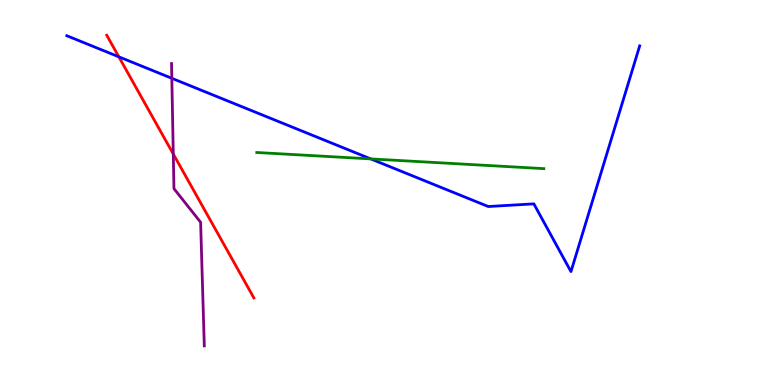[{'lines': ['blue', 'red'], 'intersections': [{'x': 1.53, 'y': 8.52}]}, {'lines': ['green', 'red'], 'intersections': []}, {'lines': ['purple', 'red'], 'intersections': [{'x': 2.24, 'y': 6.0}]}, {'lines': ['blue', 'green'], 'intersections': [{'x': 4.78, 'y': 5.87}]}, {'lines': ['blue', 'purple'], 'intersections': [{'x': 2.22, 'y': 7.97}]}, {'lines': ['green', 'purple'], 'intersections': []}]